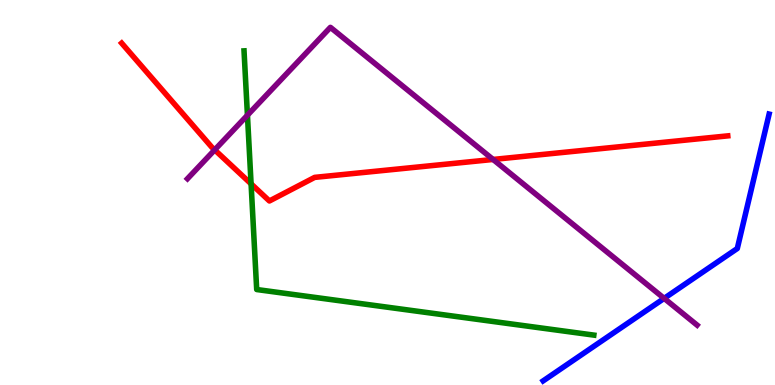[{'lines': ['blue', 'red'], 'intersections': []}, {'lines': ['green', 'red'], 'intersections': [{'x': 3.24, 'y': 5.22}]}, {'lines': ['purple', 'red'], 'intersections': [{'x': 2.77, 'y': 6.11}, {'x': 6.36, 'y': 5.86}]}, {'lines': ['blue', 'green'], 'intersections': []}, {'lines': ['blue', 'purple'], 'intersections': [{'x': 8.57, 'y': 2.25}]}, {'lines': ['green', 'purple'], 'intersections': [{'x': 3.19, 'y': 7.01}]}]